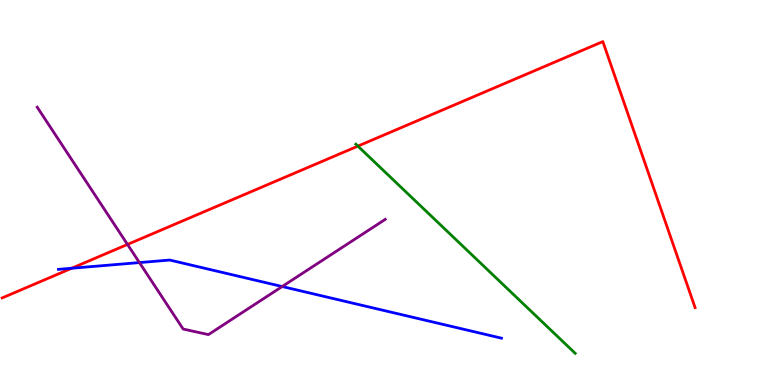[{'lines': ['blue', 'red'], 'intersections': [{'x': 0.925, 'y': 3.03}]}, {'lines': ['green', 'red'], 'intersections': [{'x': 4.62, 'y': 6.2}]}, {'lines': ['purple', 'red'], 'intersections': [{'x': 1.65, 'y': 3.65}]}, {'lines': ['blue', 'green'], 'intersections': []}, {'lines': ['blue', 'purple'], 'intersections': [{'x': 1.8, 'y': 3.18}, {'x': 3.64, 'y': 2.56}]}, {'lines': ['green', 'purple'], 'intersections': []}]